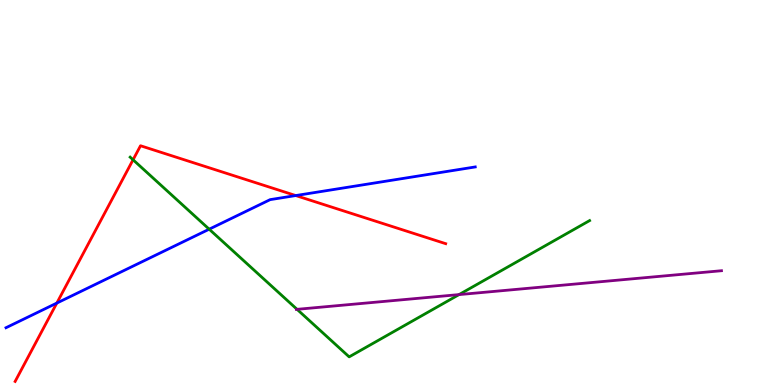[{'lines': ['blue', 'red'], 'intersections': [{'x': 0.733, 'y': 2.13}, {'x': 3.82, 'y': 4.92}]}, {'lines': ['green', 'red'], 'intersections': [{'x': 1.72, 'y': 5.85}]}, {'lines': ['purple', 'red'], 'intersections': []}, {'lines': ['blue', 'green'], 'intersections': [{'x': 2.7, 'y': 4.05}]}, {'lines': ['blue', 'purple'], 'intersections': []}, {'lines': ['green', 'purple'], 'intersections': [{'x': 3.83, 'y': 1.97}, {'x': 5.92, 'y': 2.35}]}]